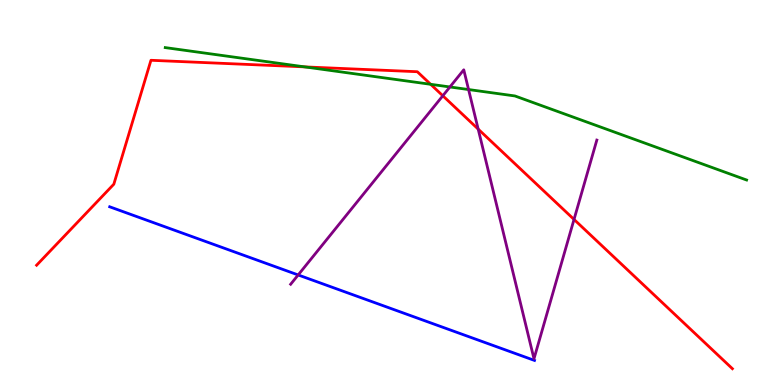[{'lines': ['blue', 'red'], 'intersections': []}, {'lines': ['green', 'red'], 'intersections': [{'x': 3.93, 'y': 8.26}, {'x': 5.56, 'y': 7.81}]}, {'lines': ['purple', 'red'], 'intersections': [{'x': 5.71, 'y': 7.51}, {'x': 6.17, 'y': 6.65}, {'x': 7.41, 'y': 4.3}]}, {'lines': ['blue', 'green'], 'intersections': []}, {'lines': ['blue', 'purple'], 'intersections': [{'x': 3.85, 'y': 2.86}]}, {'lines': ['green', 'purple'], 'intersections': [{'x': 5.81, 'y': 7.74}, {'x': 6.05, 'y': 7.67}]}]